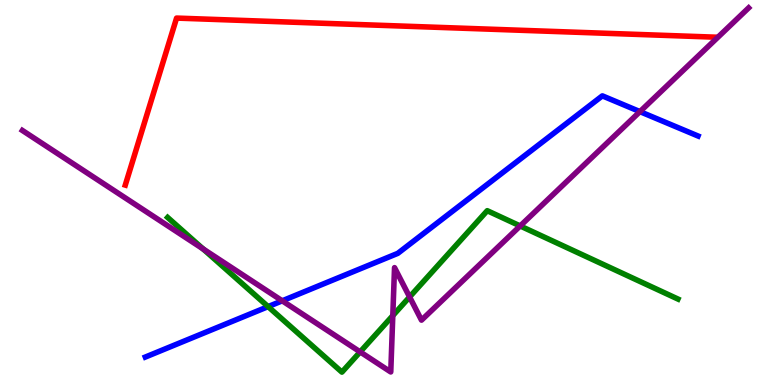[{'lines': ['blue', 'red'], 'intersections': []}, {'lines': ['green', 'red'], 'intersections': []}, {'lines': ['purple', 'red'], 'intersections': []}, {'lines': ['blue', 'green'], 'intersections': [{'x': 3.46, 'y': 2.04}]}, {'lines': ['blue', 'purple'], 'intersections': [{'x': 3.64, 'y': 2.19}, {'x': 8.26, 'y': 7.1}]}, {'lines': ['green', 'purple'], 'intersections': [{'x': 2.62, 'y': 3.53}, {'x': 4.65, 'y': 0.86}, {'x': 5.07, 'y': 1.8}, {'x': 5.29, 'y': 2.29}, {'x': 6.71, 'y': 4.13}]}]